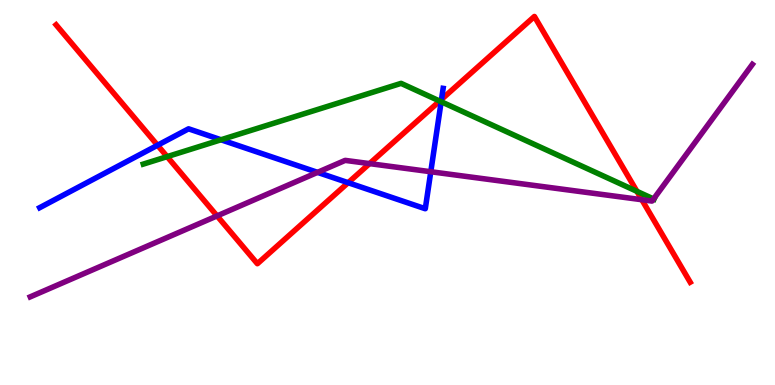[{'lines': ['blue', 'red'], 'intersections': [{'x': 2.03, 'y': 6.23}, {'x': 4.49, 'y': 5.25}, {'x': 5.7, 'y': 7.42}]}, {'lines': ['green', 'red'], 'intersections': [{'x': 2.16, 'y': 5.93}, {'x': 5.67, 'y': 7.38}, {'x': 8.22, 'y': 5.03}]}, {'lines': ['purple', 'red'], 'intersections': [{'x': 2.8, 'y': 4.39}, {'x': 4.77, 'y': 5.75}, {'x': 8.28, 'y': 4.81}]}, {'lines': ['blue', 'green'], 'intersections': [{'x': 2.85, 'y': 6.37}, {'x': 5.69, 'y': 7.36}]}, {'lines': ['blue', 'purple'], 'intersections': [{'x': 4.1, 'y': 5.52}, {'x': 5.56, 'y': 5.54}]}, {'lines': ['green', 'purple'], 'intersections': [{'x': 8.43, 'y': 4.83}]}]